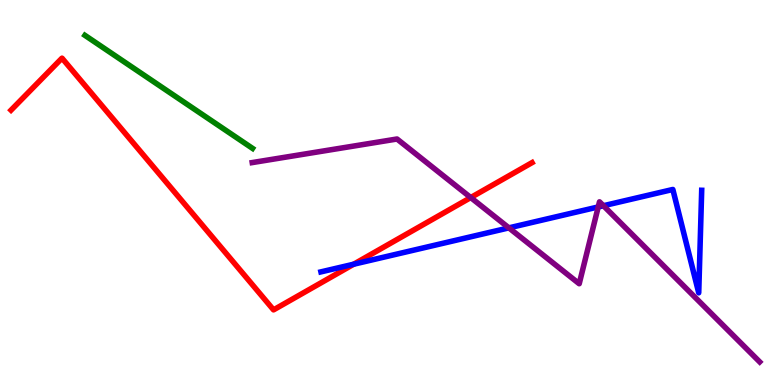[{'lines': ['blue', 'red'], 'intersections': [{'x': 4.56, 'y': 3.14}]}, {'lines': ['green', 'red'], 'intersections': []}, {'lines': ['purple', 'red'], 'intersections': [{'x': 6.07, 'y': 4.87}]}, {'lines': ['blue', 'green'], 'intersections': []}, {'lines': ['blue', 'purple'], 'intersections': [{'x': 6.57, 'y': 4.08}, {'x': 7.72, 'y': 4.62}, {'x': 7.79, 'y': 4.66}]}, {'lines': ['green', 'purple'], 'intersections': []}]